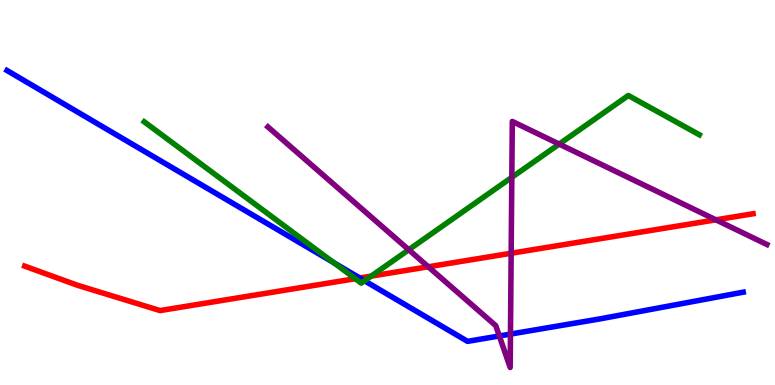[{'lines': ['blue', 'red'], 'intersections': [{'x': 4.64, 'y': 2.78}]}, {'lines': ['green', 'red'], 'intersections': [{'x': 4.58, 'y': 2.76}, {'x': 4.79, 'y': 2.83}]}, {'lines': ['purple', 'red'], 'intersections': [{'x': 5.53, 'y': 3.07}, {'x': 6.6, 'y': 3.42}, {'x': 9.24, 'y': 4.29}]}, {'lines': ['blue', 'green'], 'intersections': [{'x': 4.31, 'y': 3.18}, {'x': 4.7, 'y': 2.71}]}, {'lines': ['blue', 'purple'], 'intersections': [{'x': 6.44, 'y': 1.27}, {'x': 6.59, 'y': 1.32}]}, {'lines': ['green', 'purple'], 'intersections': [{'x': 5.27, 'y': 3.51}, {'x': 6.6, 'y': 5.39}, {'x': 7.22, 'y': 6.26}]}]